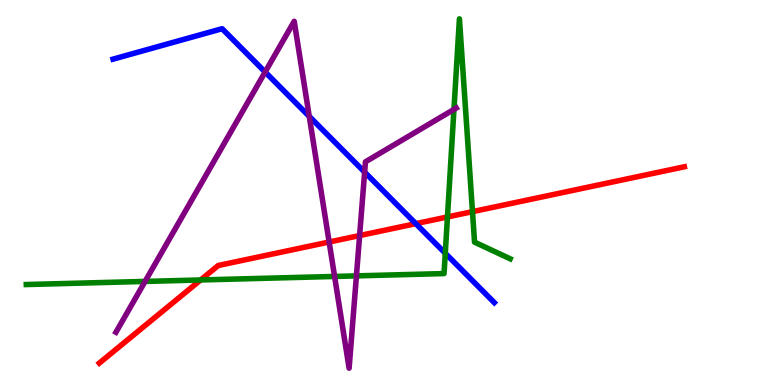[{'lines': ['blue', 'red'], 'intersections': [{'x': 5.37, 'y': 4.19}]}, {'lines': ['green', 'red'], 'intersections': [{'x': 2.59, 'y': 2.73}, {'x': 5.77, 'y': 4.36}, {'x': 6.1, 'y': 4.5}]}, {'lines': ['purple', 'red'], 'intersections': [{'x': 4.25, 'y': 3.71}, {'x': 4.64, 'y': 3.88}]}, {'lines': ['blue', 'green'], 'intersections': [{'x': 5.75, 'y': 3.42}]}, {'lines': ['blue', 'purple'], 'intersections': [{'x': 3.42, 'y': 8.13}, {'x': 3.99, 'y': 6.98}, {'x': 4.71, 'y': 5.53}]}, {'lines': ['green', 'purple'], 'intersections': [{'x': 1.87, 'y': 2.69}, {'x': 4.32, 'y': 2.82}, {'x': 4.6, 'y': 2.83}, {'x': 5.86, 'y': 7.16}]}]